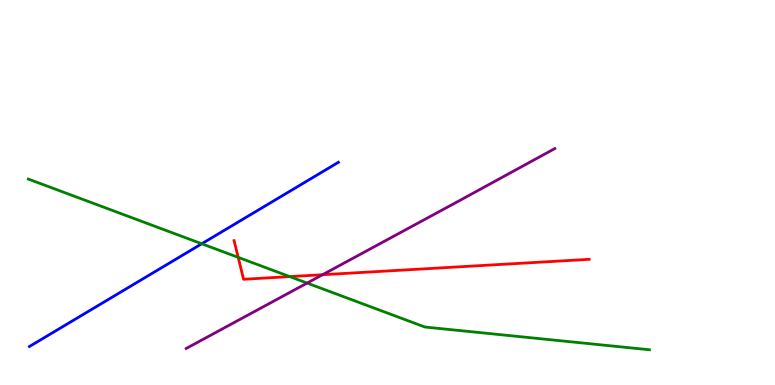[{'lines': ['blue', 'red'], 'intersections': []}, {'lines': ['green', 'red'], 'intersections': [{'x': 3.07, 'y': 3.32}, {'x': 3.74, 'y': 2.82}]}, {'lines': ['purple', 'red'], 'intersections': [{'x': 4.16, 'y': 2.86}]}, {'lines': ['blue', 'green'], 'intersections': [{'x': 2.6, 'y': 3.67}]}, {'lines': ['blue', 'purple'], 'intersections': []}, {'lines': ['green', 'purple'], 'intersections': [{'x': 3.96, 'y': 2.65}]}]